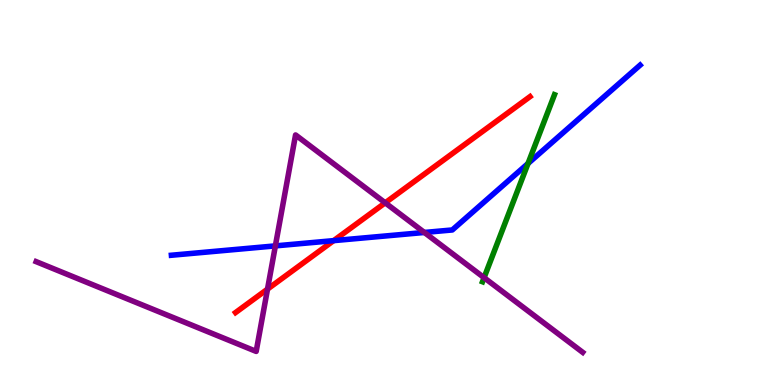[{'lines': ['blue', 'red'], 'intersections': [{'x': 4.3, 'y': 3.75}]}, {'lines': ['green', 'red'], 'intersections': []}, {'lines': ['purple', 'red'], 'intersections': [{'x': 3.45, 'y': 2.49}, {'x': 4.97, 'y': 4.73}]}, {'lines': ['blue', 'green'], 'intersections': [{'x': 6.81, 'y': 5.75}]}, {'lines': ['blue', 'purple'], 'intersections': [{'x': 3.55, 'y': 3.61}, {'x': 5.48, 'y': 3.96}]}, {'lines': ['green', 'purple'], 'intersections': [{'x': 6.25, 'y': 2.79}]}]